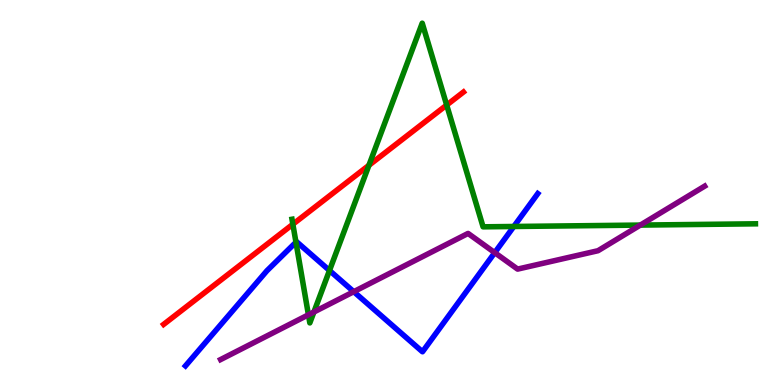[{'lines': ['blue', 'red'], 'intersections': []}, {'lines': ['green', 'red'], 'intersections': [{'x': 3.78, 'y': 4.18}, {'x': 4.76, 'y': 5.71}, {'x': 5.76, 'y': 7.27}]}, {'lines': ['purple', 'red'], 'intersections': []}, {'lines': ['blue', 'green'], 'intersections': [{'x': 3.82, 'y': 3.71}, {'x': 4.25, 'y': 2.97}, {'x': 6.63, 'y': 4.12}]}, {'lines': ['blue', 'purple'], 'intersections': [{'x': 4.56, 'y': 2.42}, {'x': 6.38, 'y': 3.44}]}, {'lines': ['green', 'purple'], 'intersections': [{'x': 3.98, 'y': 1.82}, {'x': 4.05, 'y': 1.9}, {'x': 8.26, 'y': 4.15}]}]